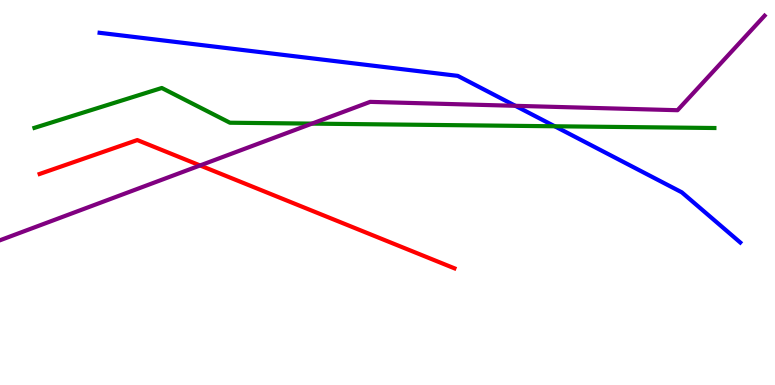[{'lines': ['blue', 'red'], 'intersections': []}, {'lines': ['green', 'red'], 'intersections': []}, {'lines': ['purple', 'red'], 'intersections': [{'x': 2.58, 'y': 5.7}]}, {'lines': ['blue', 'green'], 'intersections': [{'x': 7.16, 'y': 6.72}]}, {'lines': ['blue', 'purple'], 'intersections': [{'x': 6.65, 'y': 7.25}]}, {'lines': ['green', 'purple'], 'intersections': [{'x': 4.03, 'y': 6.79}]}]